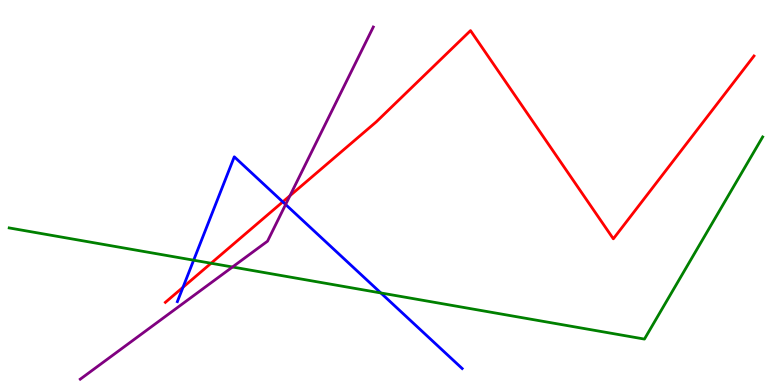[{'lines': ['blue', 'red'], 'intersections': [{'x': 2.36, 'y': 2.54}, {'x': 3.65, 'y': 4.76}]}, {'lines': ['green', 'red'], 'intersections': [{'x': 2.72, 'y': 3.16}]}, {'lines': ['purple', 'red'], 'intersections': [{'x': 3.74, 'y': 4.92}]}, {'lines': ['blue', 'green'], 'intersections': [{'x': 2.5, 'y': 3.24}, {'x': 4.91, 'y': 2.39}]}, {'lines': ['blue', 'purple'], 'intersections': [{'x': 3.69, 'y': 4.69}]}, {'lines': ['green', 'purple'], 'intersections': [{'x': 3.0, 'y': 3.07}]}]